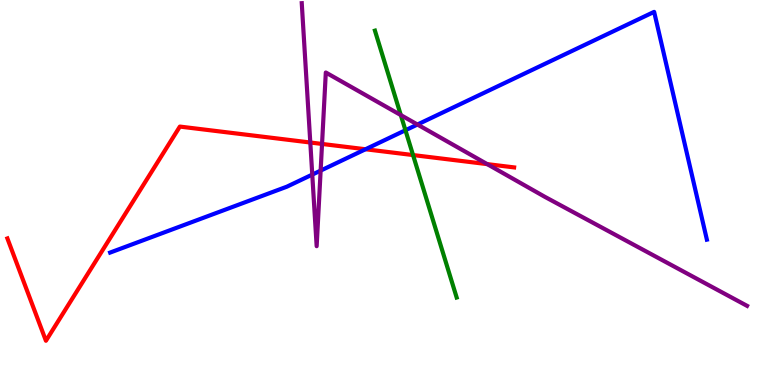[{'lines': ['blue', 'red'], 'intersections': [{'x': 4.72, 'y': 6.12}]}, {'lines': ['green', 'red'], 'intersections': [{'x': 5.33, 'y': 5.97}]}, {'lines': ['purple', 'red'], 'intersections': [{'x': 4.0, 'y': 6.3}, {'x': 4.16, 'y': 6.26}, {'x': 6.29, 'y': 5.74}]}, {'lines': ['blue', 'green'], 'intersections': [{'x': 5.23, 'y': 6.62}]}, {'lines': ['blue', 'purple'], 'intersections': [{'x': 4.03, 'y': 5.47}, {'x': 4.14, 'y': 5.57}, {'x': 5.39, 'y': 6.77}]}, {'lines': ['green', 'purple'], 'intersections': [{'x': 5.17, 'y': 7.01}]}]